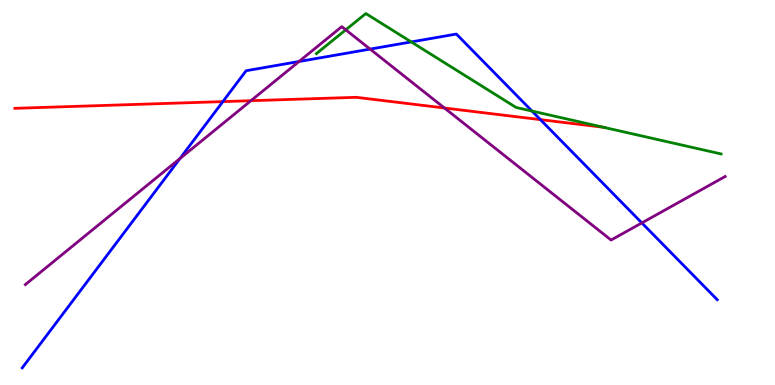[{'lines': ['blue', 'red'], 'intersections': [{'x': 2.88, 'y': 7.36}, {'x': 6.97, 'y': 6.89}]}, {'lines': ['green', 'red'], 'intersections': [{'x': 7.79, 'y': 6.69}]}, {'lines': ['purple', 'red'], 'intersections': [{'x': 3.24, 'y': 7.38}, {'x': 5.73, 'y': 7.19}]}, {'lines': ['blue', 'green'], 'intersections': [{'x': 5.31, 'y': 8.91}, {'x': 6.86, 'y': 7.12}]}, {'lines': ['blue', 'purple'], 'intersections': [{'x': 2.32, 'y': 5.88}, {'x': 3.86, 'y': 8.4}, {'x': 4.78, 'y': 8.72}, {'x': 8.28, 'y': 4.21}]}, {'lines': ['green', 'purple'], 'intersections': [{'x': 4.46, 'y': 9.23}]}]